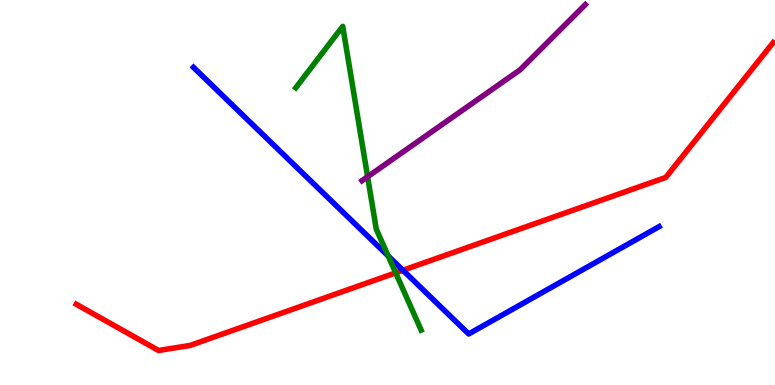[{'lines': ['blue', 'red'], 'intersections': [{'x': 5.2, 'y': 2.98}]}, {'lines': ['green', 'red'], 'intersections': [{'x': 5.11, 'y': 2.91}]}, {'lines': ['purple', 'red'], 'intersections': []}, {'lines': ['blue', 'green'], 'intersections': [{'x': 5.01, 'y': 3.35}]}, {'lines': ['blue', 'purple'], 'intersections': []}, {'lines': ['green', 'purple'], 'intersections': [{'x': 4.74, 'y': 5.41}]}]